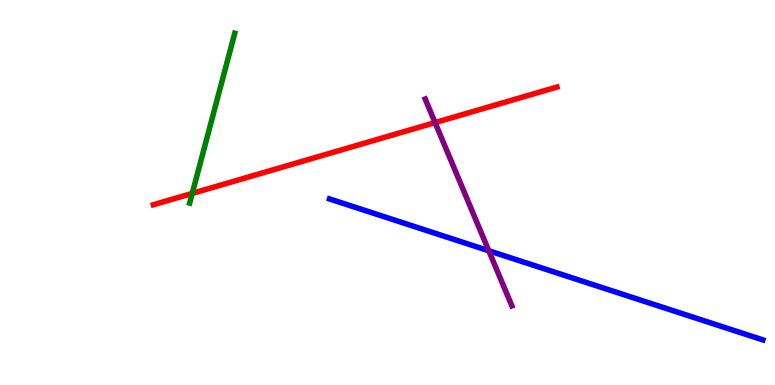[{'lines': ['blue', 'red'], 'intersections': []}, {'lines': ['green', 'red'], 'intersections': [{'x': 2.48, 'y': 4.98}]}, {'lines': ['purple', 'red'], 'intersections': [{'x': 5.61, 'y': 6.82}]}, {'lines': ['blue', 'green'], 'intersections': []}, {'lines': ['blue', 'purple'], 'intersections': [{'x': 6.31, 'y': 3.49}]}, {'lines': ['green', 'purple'], 'intersections': []}]